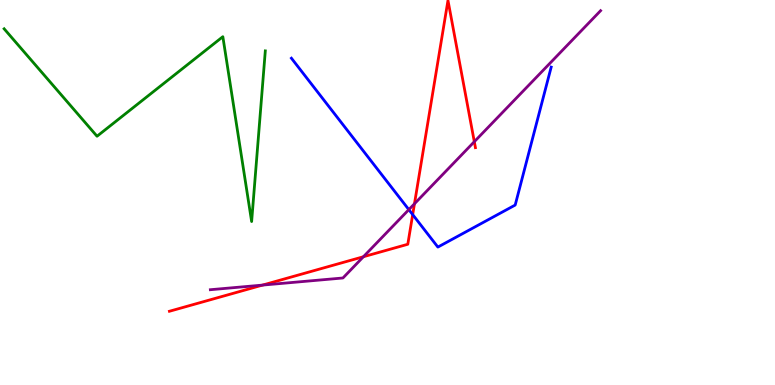[{'lines': ['blue', 'red'], 'intersections': [{'x': 5.32, 'y': 4.43}]}, {'lines': ['green', 'red'], 'intersections': []}, {'lines': ['purple', 'red'], 'intersections': [{'x': 3.39, 'y': 2.59}, {'x': 4.69, 'y': 3.33}, {'x': 5.35, 'y': 4.71}, {'x': 6.12, 'y': 6.32}]}, {'lines': ['blue', 'green'], 'intersections': []}, {'lines': ['blue', 'purple'], 'intersections': [{'x': 5.28, 'y': 4.56}]}, {'lines': ['green', 'purple'], 'intersections': []}]